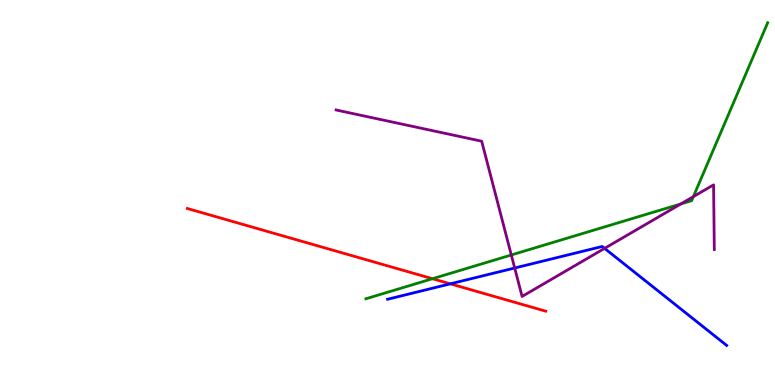[{'lines': ['blue', 'red'], 'intersections': [{'x': 5.81, 'y': 2.63}]}, {'lines': ['green', 'red'], 'intersections': [{'x': 5.58, 'y': 2.76}]}, {'lines': ['purple', 'red'], 'intersections': []}, {'lines': ['blue', 'green'], 'intersections': []}, {'lines': ['blue', 'purple'], 'intersections': [{'x': 6.64, 'y': 3.04}, {'x': 7.8, 'y': 3.55}]}, {'lines': ['green', 'purple'], 'intersections': [{'x': 6.6, 'y': 3.38}, {'x': 8.79, 'y': 4.7}, {'x': 8.95, 'y': 4.89}]}]